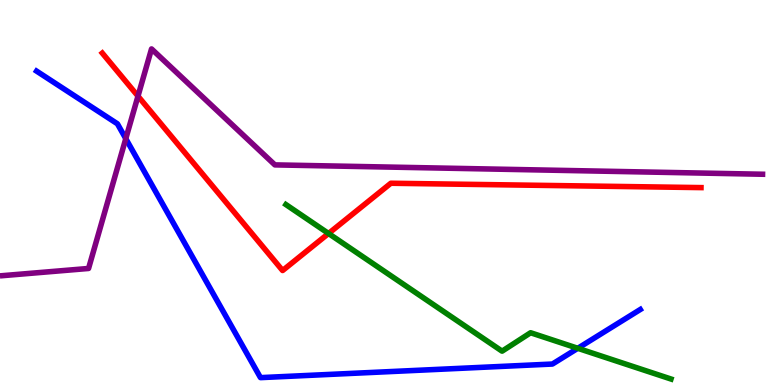[{'lines': ['blue', 'red'], 'intersections': []}, {'lines': ['green', 'red'], 'intersections': [{'x': 4.24, 'y': 3.94}]}, {'lines': ['purple', 'red'], 'intersections': [{'x': 1.78, 'y': 7.5}]}, {'lines': ['blue', 'green'], 'intersections': [{'x': 7.46, 'y': 0.953}]}, {'lines': ['blue', 'purple'], 'intersections': [{'x': 1.62, 'y': 6.4}]}, {'lines': ['green', 'purple'], 'intersections': []}]